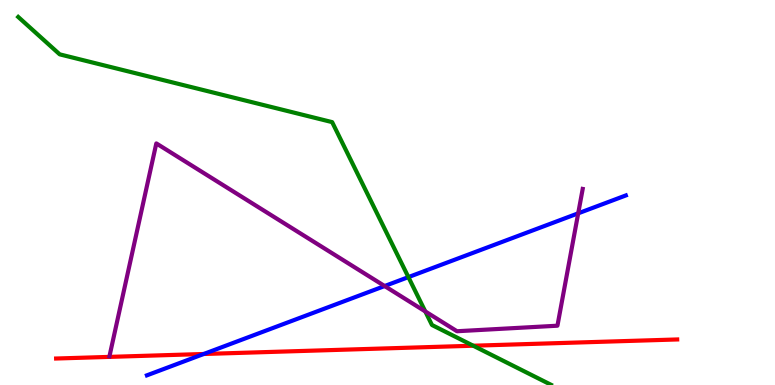[{'lines': ['blue', 'red'], 'intersections': [{'x': 2.63, 'y': 0.805}]}, {'lines': ['green', 'red'], 'intersections': [{'x': 6.11, 'y': 1.02}]}, {'lines': ['purple', 'red'], 'intersections': []}, {'lines': ['blue', 'green'], 'intersections': [{'x': 5.27, 'y': 2.8}]}, {'lines': ['blue', 'purple'], 'intersections': [{'x': 4.96, 'y': 2.57}, {'x': 7.46, 'y': 4.46}]}, {'lines': ['green', 'purple'], 'intersections': [{'x': 5.49, 'y': 1.91}]}]